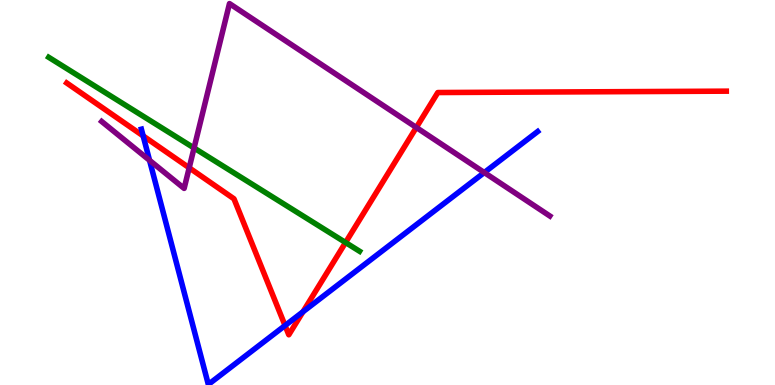[{'lines': ['blue', 'red'], 'intersections': [{'x': 1.85, 'y': 6.47}, {'x': 3.68, 'y': 1.54}, {'x': 3.91, 'y': 1.9}]}, {'lines': ['green', 'red'], 'intersections': [{'x': 4.46, 'y': 3.7}]}, {'lines': ['purple', 'red'], 'intersections': [{'x': 2.44, 'y': 5.64}, {'x': 5.37, 'y': 6.69}]}, {'lines': ['blue', 'green'], 'intersections': []}, {'lines': ['blue', 'purple'], 'intersections': [{'x': 1.93, 'y': 5.84}, {'x': 6.25, 'y': 5.52}]}, {'lines': ['green', 'purple'], 'intersections': [{'x': 2.5, 'y': 6.16}]}]